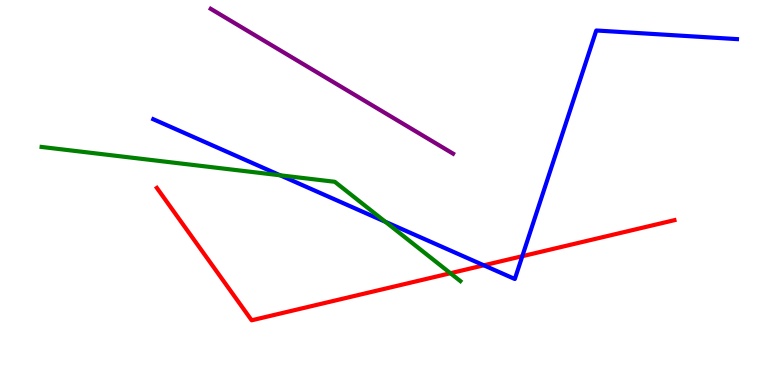[{'lines': ['blue', 'red'], 'intersections': [{'x': 6.24, 'y': 3.11}, {'x': 6.74, 'y': 3.35}]}, {'lines': ['green', 'red'], 'intersections': [{'x': 5.81, 'y': 2.9}]}, {'lines': ['purple', 'red'], 'intersections': []}, {'lines': ['blue', 'green'], 'intersections': [{'x': 3.62, 'y': 5.45}, {'x': 4.97, 'y': 4.24}]}, {'lines': ['blue', 'purple'], 'intersections': []}, {'lines': ['green', 'purple'], 'intersections': []}]